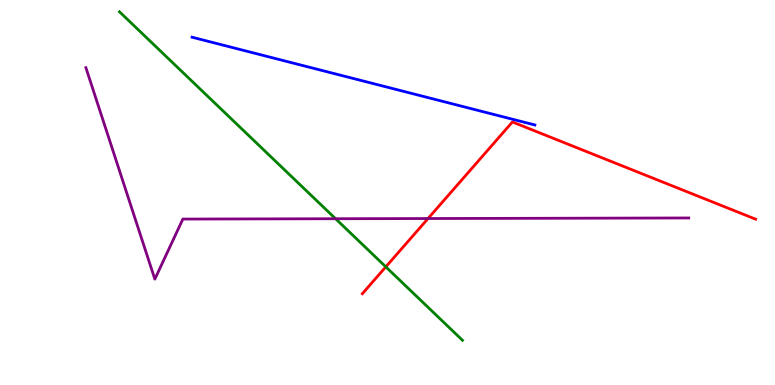[{'lines': ['blue', 'red'], 'intersections': []}, {'lines': ['green', 'red'], 'intersections': [{'x': 4.98, 'y': 3.07}]}, {'lines': ['purple', 'red'], 'intersections': [{'x': 5.52, 'y': 4.32}]}, {'lines': ['blue', 'green'], 'intersections': []}, {'lines': ['blue', 'purple'], 'intersections': []}, {'lines': ['green', 'purple'], 'intersections': [{'x': 4.33, 'y': 4.32}]}]